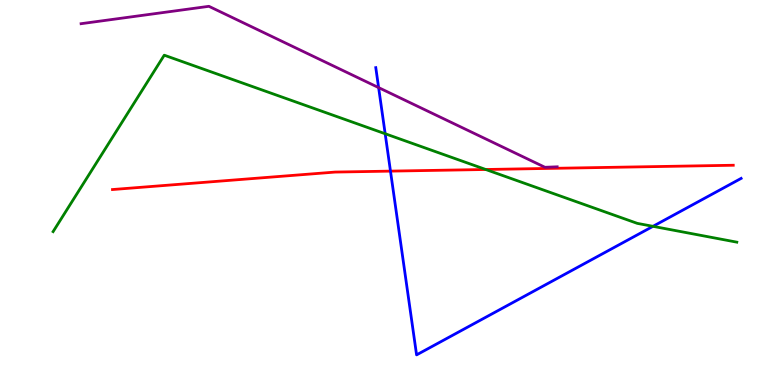[{'lines': ['blue', 'red'], 'intersections': [{'x': 5.04, 'y': 5.56}]}, {'lines': ['green', 'red'], 'intersections': [{'x': 6.27, 'y': 5.6}]}, {'lines': ['purple', 'red'], 'intersections': []}, {'lines': ['blue', 'green'], 'intersections': [{'x': 4.97, 'y': 6.53}, {'x': 8.43, 'y': 4.12}]}, {'lines': ['blue', 'purple'], 'intersections': [{'x': 4.89, 'y': 7.72}]}, {'lines': ['green', 'purple'], 'intersections': []}]